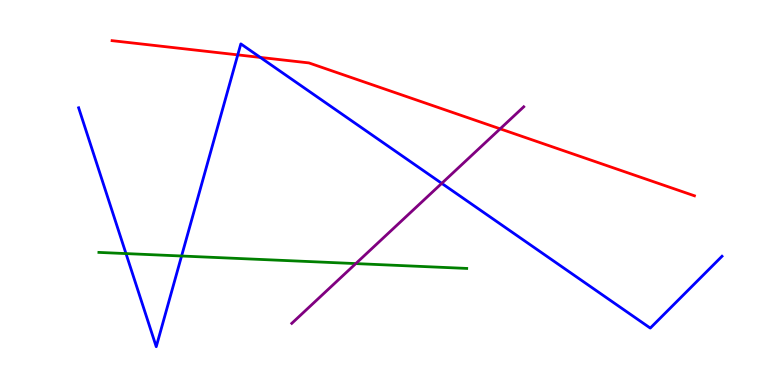[{'lines': ['blue', 'red'], 'intersections': [{'x': 3.07, 'y': 8.57}, {'x': 3.36, 'y': 8.51}]}, {'lines': ['green', 'red'], 'intersections': []}, {'lines': ['purple', 'red'], 'intersections': [{'x': 6.45, 'y': 6.65}]}, {'lines': ['blue', 'green'], 'intersections': [{'x': 1.63, 'y': 3.41}, {'x': 2.34, 'y': 3.35}]}, {'lines': ['blue', 'purple'], 'intersections': [{'x': 5.7, 'y': 5.24}]}, {'lines': ['green', 'purple'], 'intersections': [{'x': 4.59, 'y': 3.15}]}]